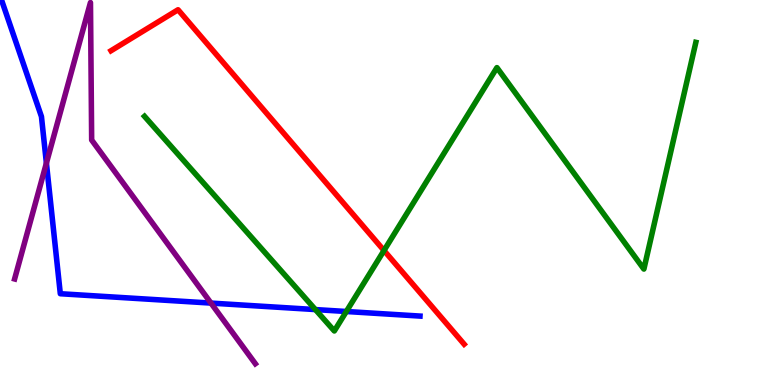[{'lines': ['blue', 'red'], 'intersections': []}, {'lines': ['green', 'red'], 'intersections': [{'x': 4.95, 'y': 3.49}]}, {'lines': ['purple', 'red'], 'intersections': []}, {'lines': ['blue', 'green'], 'intersections': [{'x': 4.07, 'y': 1.96}, {'x': 4.47, 'y': 1.91}]}, {'lines': ['blue', 'purple'], 'intersections': [{'x': 0.599, 'y': 5.76}, {'x': 2.72, 'y': 2.13}]}, {'lines': ['green', 'purple'], 'intersections': []}]